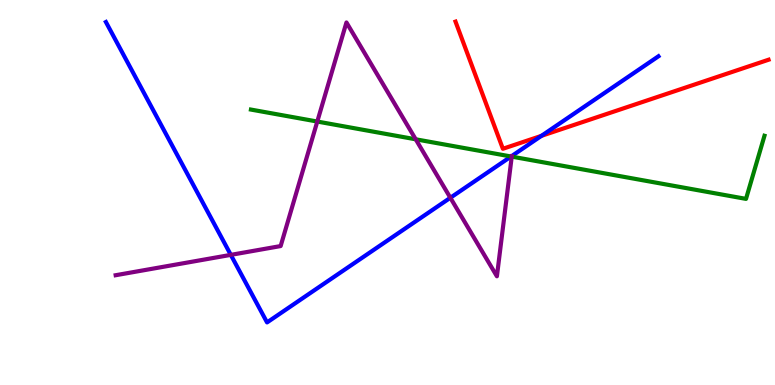[{'lines': ['blue', 'red'], 'intersections': [{'x': 6.99, 'y': 6.47}]}, {'lines': ['green', 'red'], 'intersections': []}, {'lines': ['purple', 'red'], 'intersections': []}, {'lines': ['blue', 'green'], 'intersections': [{'x': 6.59, 'y': 5.94}]}, {'lines': ['blue', 'purple'], 'intersections': [{'x': 2.98, 'y': 3.38}, {'x': 5.81, 'y': 4.86}]}, {'lines': ['green', 'purple'], 'intersections': [{'x': 4.09, 'y': 6.84}, {'x': 5.36, 'y': 6.38}, {'x': 6.6, 'y': 5.93}]}]